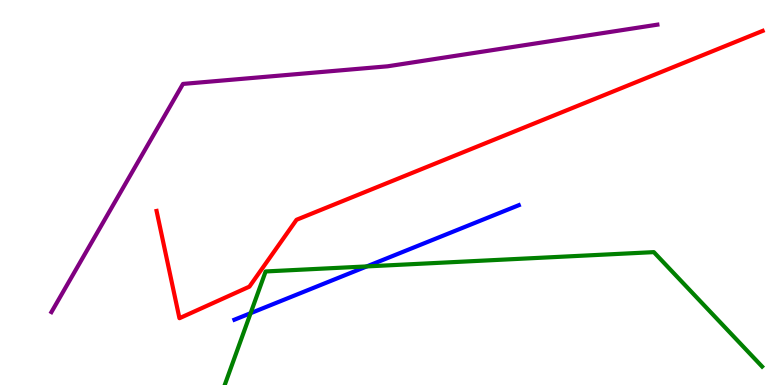[{'lines': ['blue', 'red'], 'intersections': []}, {'lines': ['green', 'red'], 'intersections': []}, {'lines': ['purple', 'red'], 'intersections': []}, {'lines': ['blue', 'green'], 'intersections': [{'x': 3.23, 'y': 1.87}, {'x': 4.73, 'y': 3.08}]}, {'lines': ['blue', 'purple'], 'intersections': []}, {'lines': ['green', 'purple'], 'intersections': []}]